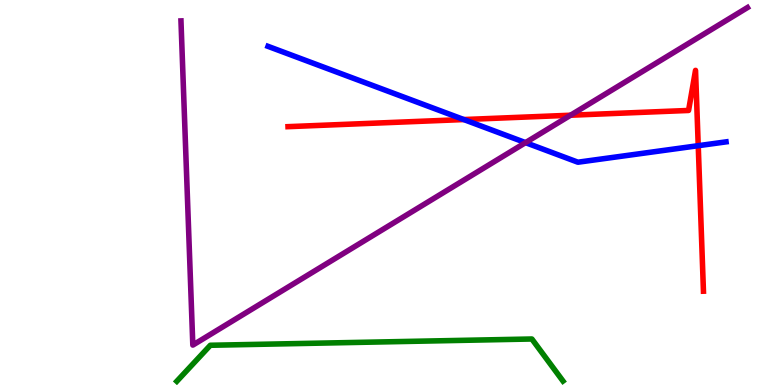[{'lines': ['blue', 'red'], 'intersections': [{'x': 5.98, 'y': 6.89}, {'x': 9.01, 'y': 6.22}]}, {'lines': ['green', 'red'], 'intersections': []}, {'lines': ['purple', 'red'], 'intersections': [{'x': 7.36, 'y': 7.01}]}, {'lines': ['blue', 'green'], 'intersections': []}, {'lines': ['blue', 'purple'], 'intersections': [{'x': 6.78, 'y': 6.3}]}, {'lines': ['green', 'purple'], 'intersections': []}]